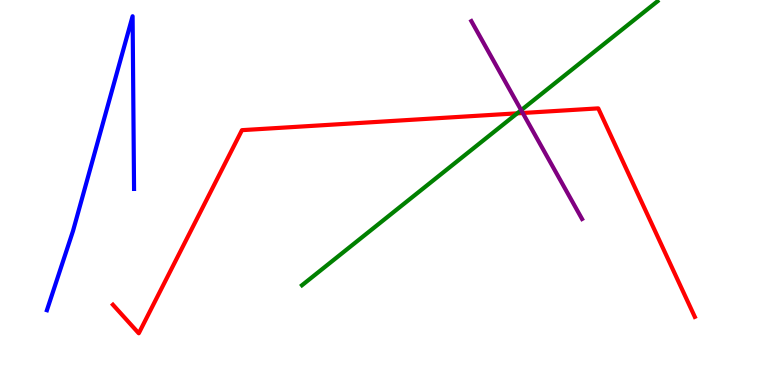[{'lines': ['blue', 'red'], 'intersections': []}, {'lines': ['green', 'red'], 'intersections': [{'x': 6.67, 'y': 7.06}]}, {'lines': ['purple', 'red'], 'intersections': [{'x': 6.75, 'y': 7.07}]}, {'lines': ['blue', 'green'], 'intersections': []}, {'lines': ['blue', 'purple'], 'intersections': []}, {'lines': ['green', 'purple'], 'intersections': [{'x': 6.72, 'y': 7.14}]}]